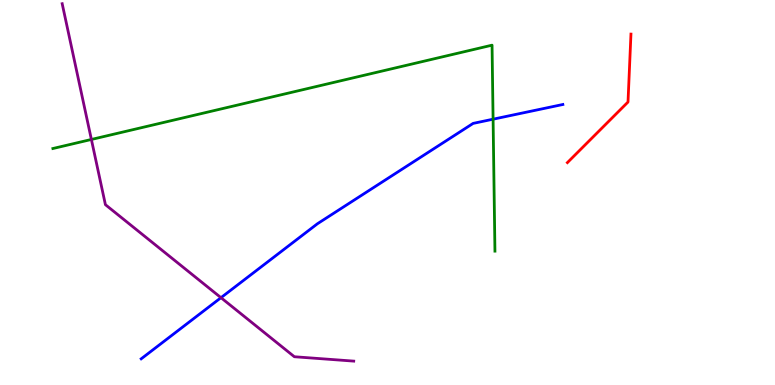[{'lines': ['blue', 'red'], 'intersections': []}, {'lines': ['green', 'red'], 'intersections': []}, {'lines': ['purple', 'red'], 'intersections': []}, {'lines': ['blue', 'green'], 'intersections': [{'x': 6.36, 'y': 6.9}]}, {'lines': ['blue', 'purple'], 'intersections': [{'x': 2.85, 'y': 2.27}]}, {'lines': ['green', 'purple'], 'intersections': [{'x': 1.18, 'y': 6.38}]}]